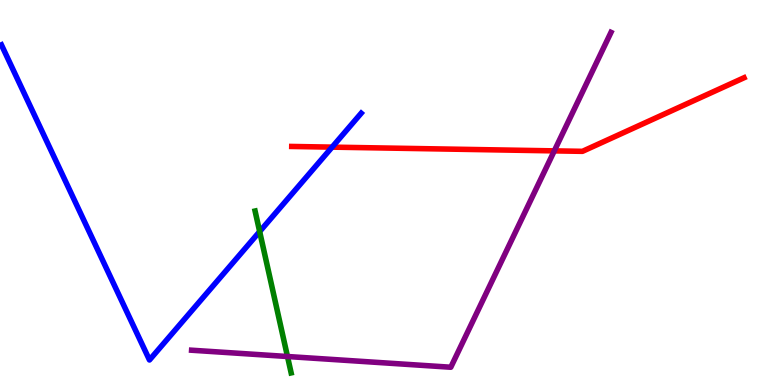[{'lines': ['blue', 'red'], 'intersections': [{'x': 4.29, 'y': 6.18}]}, {'lines': ['green', 'red'], 'intersections': []}, {'lines': ['purple', 'red'], 'intersections': [{'x': 7.15, 'y': 6.08}]}, {'lines': ['blue', 'green'], 'intersections': [{'x': 3.35, 'y': 3.99}]}, {'lines': ['blue', 'purple'], 'intersections': []}, {'lines': ['green', 'purple'], 'intersections': [{'x': 3.71, 'y': 0.74}]}]